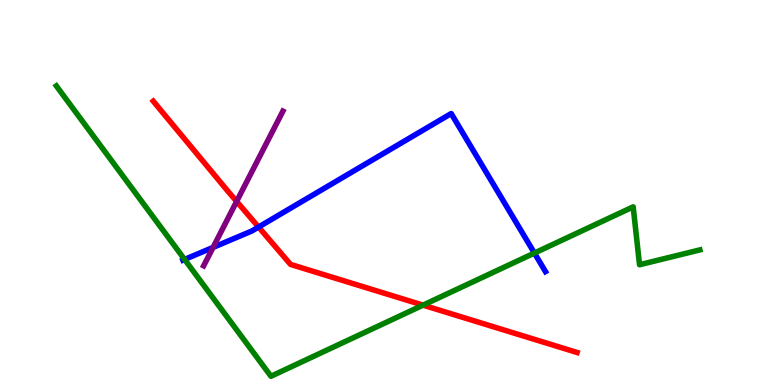[{'lines': ['blue', 'red'], 'intersections': [{'x': 3.34, 'y': 4.1}]}, {'lines': ['green', 'red'], 'intersections': [{'x': 5.46, 'y': 2.07}]}, {'lines': ['purple', 'red'], 'intersections': [{'x': 3.05, 'y': 4.77}]}, {'lines': ['blue', 'green'], 'intersections': [{'x': 2.38, 'y': 3.26}, {'x': 6.9, 'y': 3.43}]}, {'lines': ['blue', 'purple'], 'intersections': [{'x': 2.75, 'y': 3.57}]}, {'lines': ['green', 'purple'], 'intersections': []}]